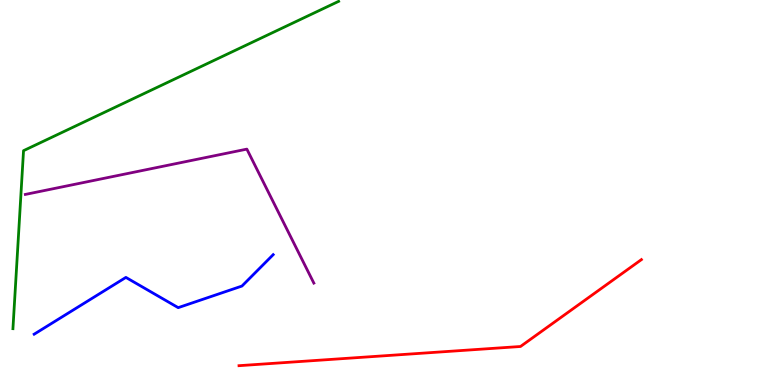[{'lines': ['blue', 'red'], 'intersections': []}, {'lines': ['green', 'red'], 'intersections': []}, {'lines': ['purple', 'red'], 'intersections': []}, {'lines': ['blue', 'green'], 'intersections': []}, {'lines': ['blue', 'purple'], 'intersections': []}, {'lines': ['green', 'purple'], 'intersections': []}]